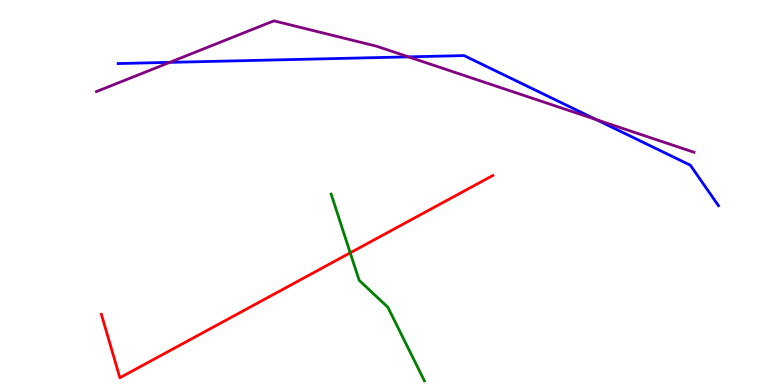[{'lines': ['blue', 'red'], 'intersections': []}, {'lines': ['green', 'red'], 'intersections': [{'x': 4.52, 'y': 3.43}]}, {'lines': ['purple', 'red'], 'intersections': []}, {'lines': ['blue', 'green'], 'intersections': []}, {'lines': ['blue', 'purple'], 'intersections': [{'x': 2.19, 'y': 8.38}, {'x': 5.27, 'y': 8.52}, {'x': 7.69, 'y': 6.89}]}, {'lines': ['green', 'purple'], 'intersections': []}]